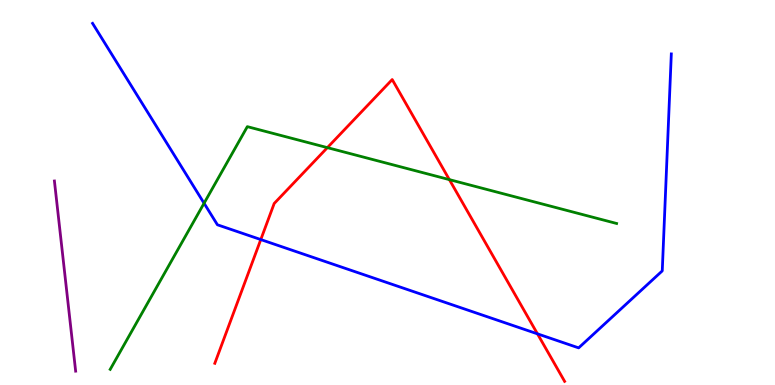[{'lines': ['blue', 'red'], 'intersections': [{'x': 3.37, 'y': 3.78}, {'x': 6.94, 'y': 1.33}]}, {'lines': ['green', 'red'], 'intersections': [{'x': 4.22, 'y': 6.17}, {'x': 5.8, 'y': 5.33}]}, {'lines': ['purple', 'red'], 'intersections': []}, {'lines': ['blue', 'green'], 'intersections': [{'x': 2.63, 'y': 4.72}]}, {'lines': ['blue', 'purple'], 'intersections': []}, {'lines': ['green', 'purple'], 'intersections': []}]